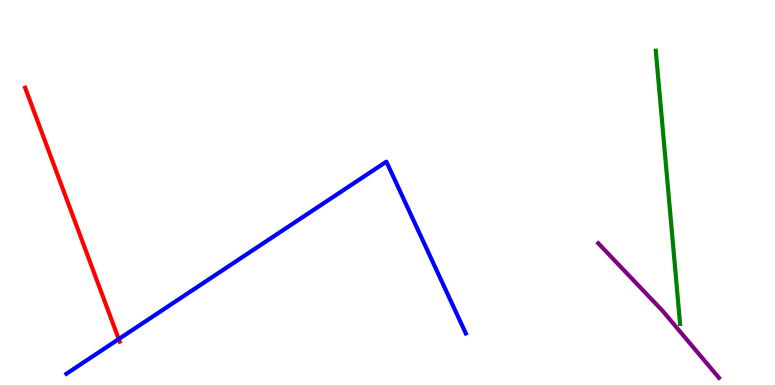[{'lines': ['blue', 'red'], 'intersections': [{'x': 1.53, 'y': 1.19}]}, {'lines': ['green', 'red'], 'intersections': []}, {'lines': ['purple', 'red'], 'intersections': []}, {'lines': ['blue', 'green'], 'intersections': []}, {'lines': ['blue', 'purple'], 'intersections': []}, {'lines': ['green', 'purple'], 'intersections': []}]